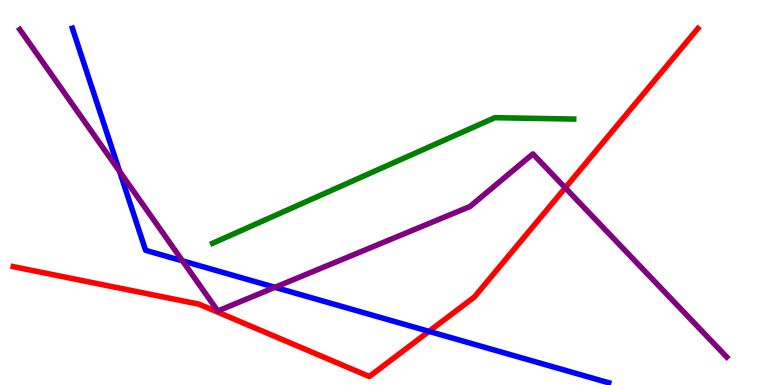[{'lines': ['blue', 'red'], 'intersections': [{'x': 5.54, 'y': 1.39}]}, {'lines': ['green', 'red'], 'intersections': []}, {'lines': ['purple', 'red'], 'intersections': [{'x': 7.29, 'y': 5.12}]}, {'lines': ['blue', 'green'], 'intersections': []}, {'lines': ['blue', 'purple'], 'intersections': [{'x': 1.54, 'y': 5.55}, {'x': 2.36, 'y': 3.22}, {'x': 3.55, 'y': 2.54}]}, {'lines': ['green', 'purple'], 'intersections': []}]